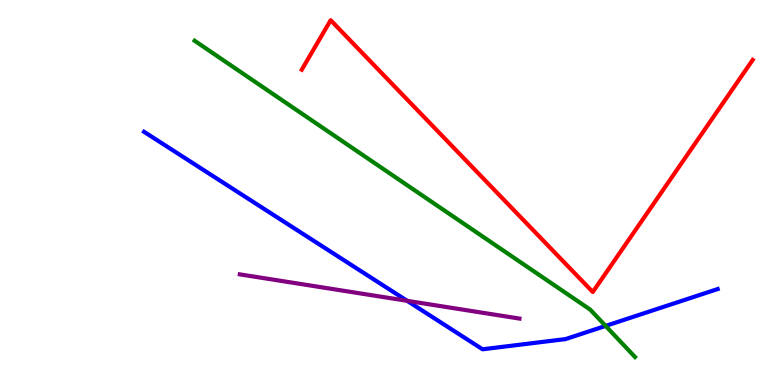[{'lines': ['blue', 'red'], 'intersections': []}, {'lines': ['green', 'red'], 'intersections': []}, {'lines': ['purple', 'red'], 'intersections': []}, {'lines': ['blue', 'green'], 'intersections': [{'x': 7.81, 'y': 1.53}]}, {'lines': ['blue', 'purple'], 'intersections': [{'x': 5.25, 'y': 2.19}]}, {'lines': ['green', 'purple'], 'intersections': []}]